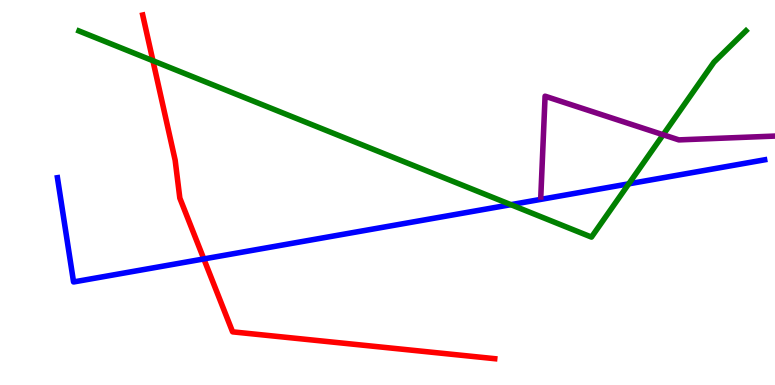[{'lines': ['blue', 'red'], 'intersections': [{'x': 2.63, 'y': 3.27}]}, {'lines': ['green', 'red'], 'intersections': [{'x': 1.97, 'y': 8.42}]}, {'lines': ['purple', 'red'], 'intersections': []}, {'lines': ['blue', 'green'], 'intersections': [{'x': 6.59, 'y': 4.68}, {'x': 8.11, 'y': 5.23}]}, {'lines': ['blue', 'purple'], 'intersections': []}, {'lines': ['green', 'purple'], 'intersections': [{'x': 8.56, 'y': 6.5}]}]